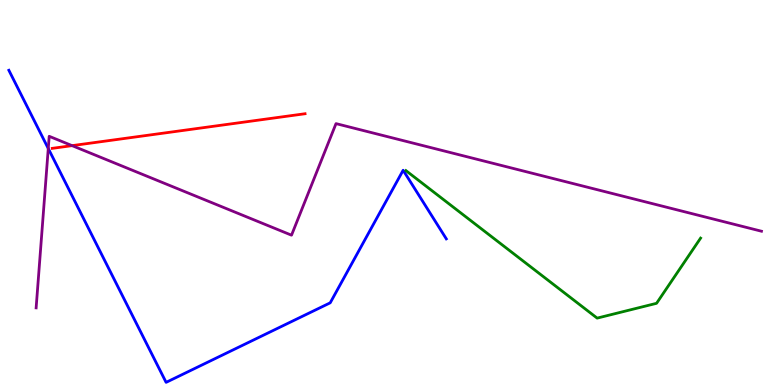[{'lines': ['blue', 'red'], 'intersections': []}, {'lines': ['green', 'red'], 'intersections': []}, {'lines': ['purple', 'red'], 'intersections': [{'x': 0.93, 'y': 6.22}]}, {'lines': ['blue', 'green'], 'intersections': []}, {'lines': ['blue', 'purple'], 'intersections': [{'x': 0.623, 'y': 6.14}]}, {'lines': ['green', 'purple'], 'intersections': []}]